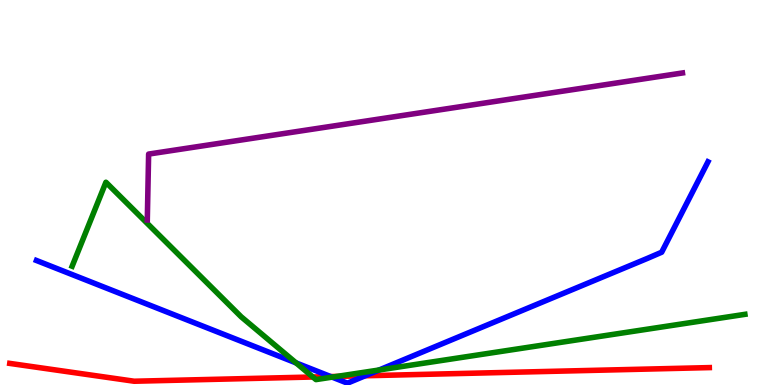[{'lines': ['blue', 'red'], 'intersections': [{'x': 4.27, 'y': 0.219}, {'x': 4.71, 'y': 0.24}]}, {'lines': ['green', 'red'], 'intersections': [{'x': 4.04, 'y': 0.208}, {'x': 4.35, 'y': 0.222}]}, {'lines': ['purple', 'red'], 'intersections': []}, {'lines': ['blue', 'green'], 'intersections': [{'x': 3.82, 'y': 0.574}, {'x': 4.29, 'y': 0.204}, {'x': 4.89, 'y': 0.39}]}, {'lines': ['blue', 'purple'], 'intersections': []}, {'lines': ['green', 'purple'], 'intersections': []}]